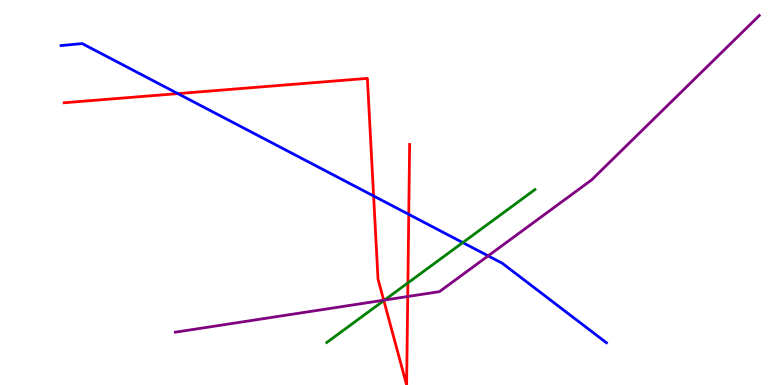[{'lines': ['blue', 'red'], 'intersections': [{'x': 2.29, 'y': 7.57}, {'x': 4.82, 'y': 4.91}, {'x': 5.27, 'y': 4.43}]}, {'lines': ['green', 'red'], 'intersections': [{'x': 4.95, 'y': 2.19}, {'x': 5.26, 'y': 2.65}]}, {'lines': ['purple', 'red'], 'intersections': [{'x': 4.95, 'y': 2.2}, {'x': 5.26, 'y': 2.3}]}, {'lines': ['blue', 'green'], 'intersections': [{'x': 5.97, 'y': 3.7}]}, {'lines': ['blue', 'purple'], 'intersections': [{'x': 6.3, 'y': 3.35}]}, {'lines': ['green', 'purple'], 'intersections': [{'x': 4.96, 'y': 2.21}]}]